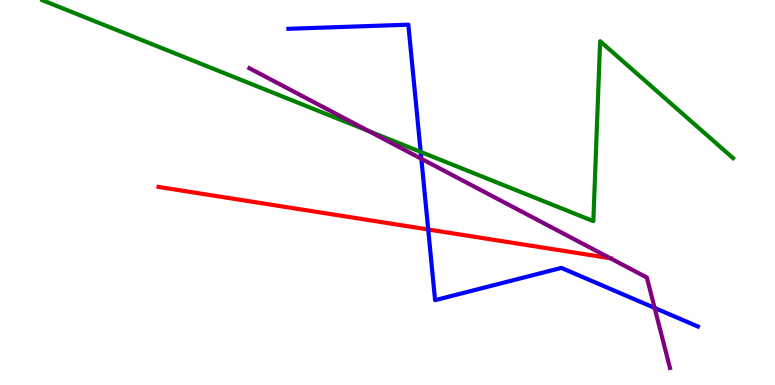[{'lines': ['blue', 'red'], 'intersections': [{'x': 5.53, 'y': 4.04}]}, {'lines': ['green', 'red'], 'intersections': []}, {'lines': ['purple', 'red'], 'intersections': [{'x': 7.87, 'y': 3.29}]}, {'lines': ['blue', 'green'], 'intersections': [{'x': 5.43, 'y': 6.05}]}, {'lines': ['blue', 'purple'], 'intersections': [{'x': 5.44, 'y': 5.88}, {'x': 8.45, 'y': 2.0}]}, {'lines': ['green', 'purple'], 'intersections': [{'x': 4.76, 'y': 6.6}]}]